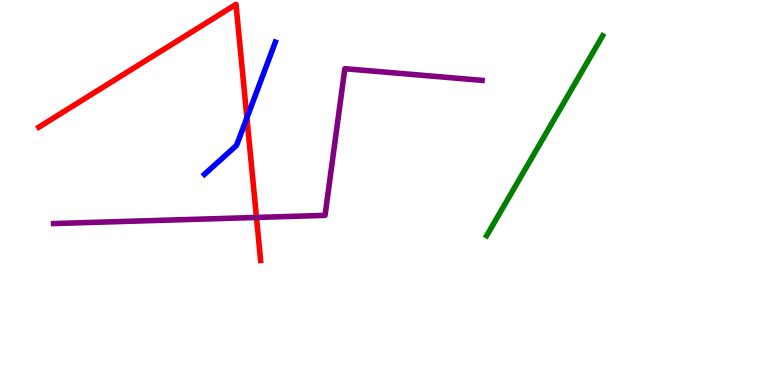[{'lines': ['blue', 'red'], 'intersections': [{'x': 3.19, 'y': 6.94}]}, {'lines': ['green', 'red'], 'intersections': []}, {'lines': ['purple', 'red'], 'intersections': [{'x': 3.31, 'y': 4.35}]}, {'lines': ['blue', 'green'], 'intersections': []}, {'lines': ['blue', 'purple'], 'intersections': []}, {'lines': ['green', 'purple'], 'intersections': []}]